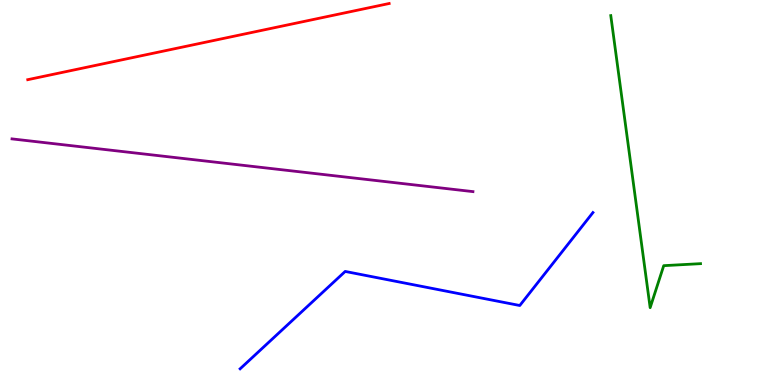[{'lines': ['blue', 'red'], 'intersections': []}, {'lines': ['green', 'red'], 'intersections': []}, {'lines': ['purple', 'red'], 'intersections': []}, {'lines': ['blue', 'green'], 'intersections': []}, {'lines': ['blue', 'purple'], 'intersections': []}, {'lines': ['green', 'purple'], 'intersections': []}]